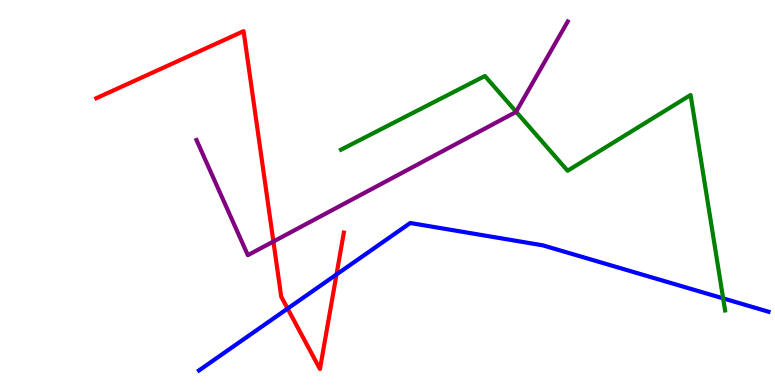[{'lines': ['blue', 'red'], 'intersections': [{'x': 3.71, 'y': 1.98}, {'x': 4.34, 'y': 2.87}]}, {'lines': ['green', 'red'], 'intersections': []}, {'lines': ['purple', 'red'], 'intersections': [{'x': 3.53, 'y': 3.73}]}, {'lines': ['blue', 'green'], 'intersections': [{'x': 9.33, 'y': 2.25}]}, {'lines': ['blue', 'purple'], 'intersections': []}, {'lines': ['green', 'purple'], 'intersections': [{'x': 6.66, 'y': 7.1}]}]